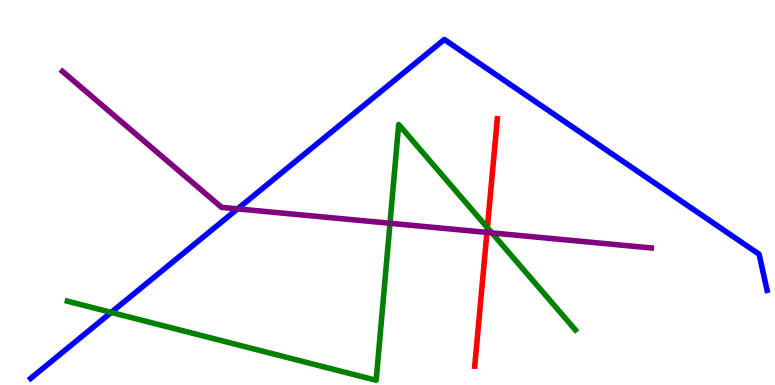[{'lines': ['blue', 'red'], 'intersections': []}, {'lines': ['green', 'red'], 'intersections': [{'x': 6.29, 'y': 4.09}]}, {'lines': ['purple', 'red'], 'intersections': [{'x': 6.28, 'y': 3.96}]}, {'lines': ['blue', 'green'], 'intersections': [{'x': 1.43, 'y': 1.89}]}, {'lines': ['blue', 'purple'], 'intersections': [{'x': 3.07, 'y': 4.57}]}, {'lines': ['green', 'purple'], 'intersections': [{'x': 5.03, 'y': 4.2}, {'x': 6.35, 'y': 3.95}]}]